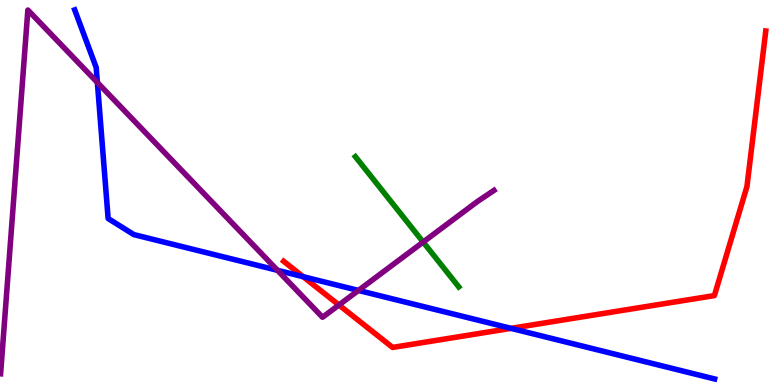[{'lines': ['blue', 'red'], 'intersections': [{'x': 3.91, 'y': 2.81}, {'x': 6.59, 'y': 1.47}]}, {'lines': ['green', 'red'], 'intersections': []}, {'lines': ['purple', 'red'], 'intersections': [{'x': 4.37, 'y': 2.08}]}, {'lines': ['blue', 'green'], 'intersections': []}, {'lines': ['blue', 'purple'], 'intersections': [{'x': 1.26, 'y': 7.86}, {'x': 3.58, 'y': 2.98}, {'x': 4.62, 'y': 2.46}]}, {'lines': ['green', 'purple'], 'intersections': [{'x': 5.46, 'y': 3.71}]}]